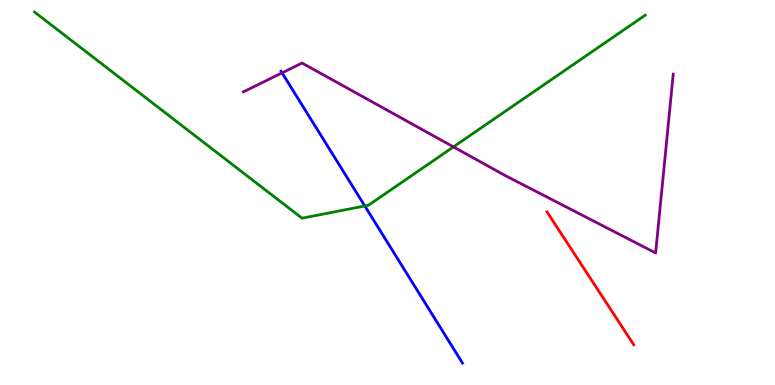[{'lines': ['blue', 'red'], 'intersections': []}, {'lines': ['green', 'red'], 'intersections': []}, {'lines': ['purple', 'red'], 'intersections': []}, {'lines': ['blue', 'green'], 'intersections': [{'x': 4.71, 'y': 4.65}]}, {'lines': ['blue', 'purple'], 'intersections': [{'x': 3.64, 'y': 8.11}]}, {'lines': ['green', 'purple'], 'intersections': [{'x': 5.85, 'y': 6.18}]}]